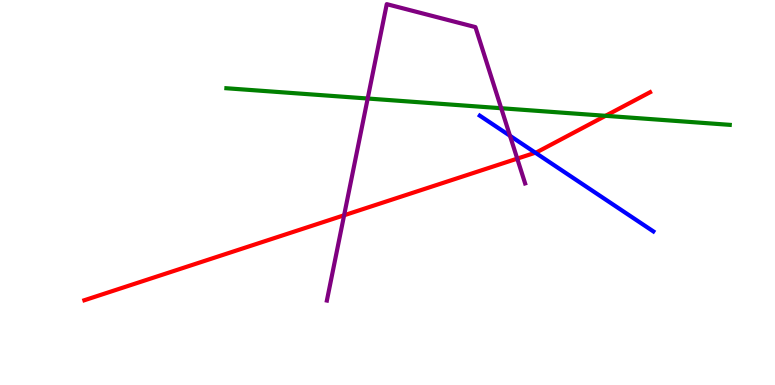[{'lines': ['blue', 'red'], 'intersections': [{'x': 6.91, 'y': 6.03}]}, {'lines': ['green', 'red'], 'intersections': [{'x': 7.81, 'y': 6.99}]}, {'lines': ['purple', 'red'], 'intersections': [{'x': 4.44, 'y': 4.41}, {'x': 6.67, 'y': 5.88}]}, {'lines': ['blue', 'green'], 'intersections': []}, {'lines': ['blue', 'purple'], 'intersections': [{'x': 6.58, 'y': 6.47}]}, {'lines': ['green', 'purple'], 'intersections': [{'x': 4.74, 'y': 7.44}, {'x': 6.47, 'y': 7.19}]}]